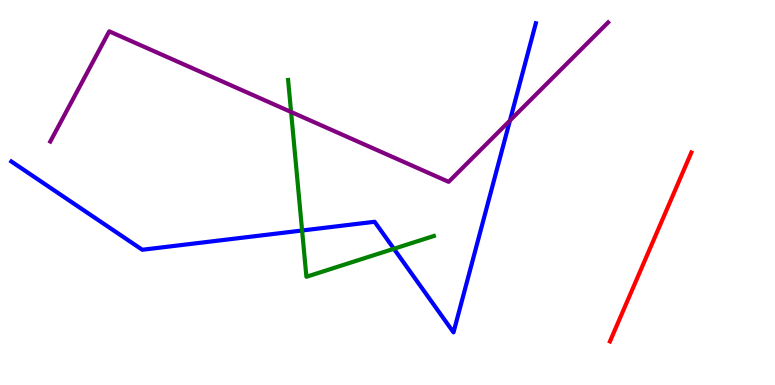[{'lines': ['blue', 'red'], 'intersections': []}, {'lines': ['green', 'red'], 'intersections': []}, {'lines': ['purple', 'red'], 'intersections': []}, {'lines': ['blue', 'green'], 'intersections': [{'x': 3.9, 'y': 4.01}, {'x': 5.08, 'y': 3.54}]}, {'lines': ['blue', 'purple'], 'intersections': [{'x': 6.58, 'y': 6.87}]}, {'lines': ['green', 'purple'], 'intersections': [{'x': 3.76, 'y': 7.09}]}]